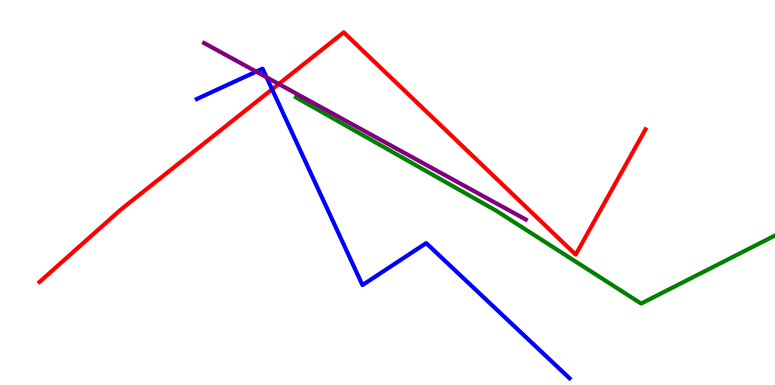[{'lines': ['blue', 'red'], 'intersections': [{'x': 3.51, 'y': 7.68}]}, {'lines': ['green', 'red'], 'intersections': []}, {'lines': ['purple', 'red'], 'intersections': [{'x': 3.6, 'y': 7.82}]}, {'lines': ['blue', 'green'], 'intersections': []}, {'lines': ['blue', 'purple'], 'intersections': [{'x': 3.31, 'y': 8.14}, {'x': 3.44, 'y': 7.99}]}, {'lines': ['green', 'purple'], 'intersections': []}]